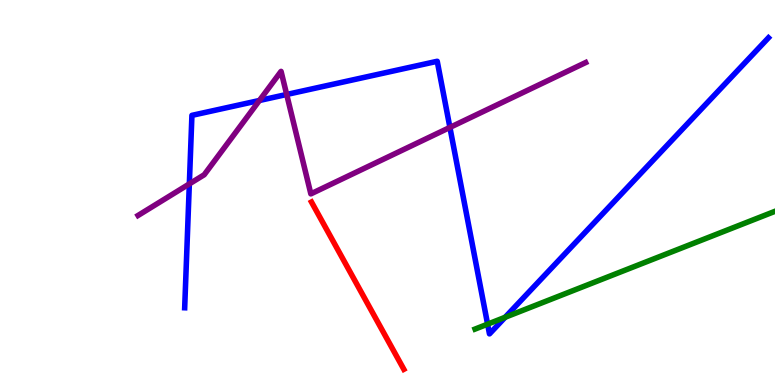[{'lines': ['blue', 'red'], 'intersections': []}, {'lines': ['green', 'red'], 'intersections': []}, {'lines': ['purple', 'red'], 'intersections': []}, {'lines': ['blue', 'green'], 'intersections': [{'x': 6.29, 'y': 1.58}, {'x': 6.52, 'y': 1.76}]}, {'lines': ['blue', 'purple'], 'intersections': [{'x': 2.44, 'y': 5.22}, {'x': 3.35, 'y': 7.39}, {'x': 3.7, 'y': 7.55}, {'x': 5.81, 'y': 6.69}]}, {'lines': ['green', 'purple'], 'intersections': []}]